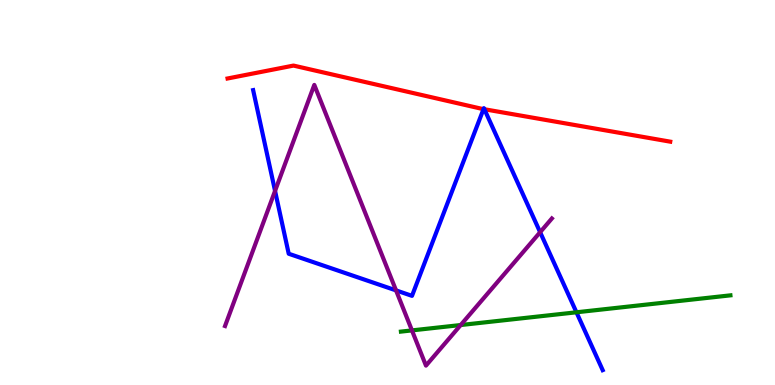[{'lines': ['blue', 'red'], 'intersections': [{'x': 6.24, 'y': 7.17}, {'x': 6.25, 'y': 7.16}]}, {'lines': ['green', 'red'], 'intersections': []}, {'lines': ['purple', 'red'], 'intersections': []}, {'lines': ['blue', 'green'], 'intersections': [{'x': 7.44, 'y': 1.89}]}, {'lines': ['blue', 'purple'], 'intersections': [{'x': 3.55, 'y': 5.04}, {'x': 5.11, 'y': 2.46}, {'x': 6.97, 'y': 3.97}]}, {'lines': ['green', 'purple'], 'intersections': [{'x': 5.32, 'y': 1.42}, {'x': 5.94, 'y': 1.56}]}]